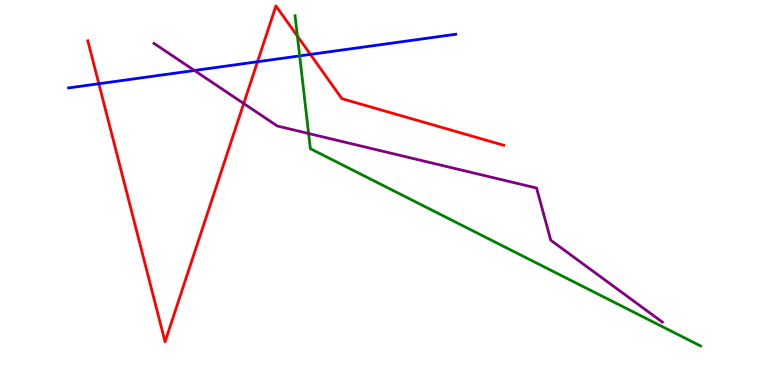[{'lines': ['blue', 'red'], 'intersections': [{'x': 1.28, 'y': 7.83}, {'x': 3.32, 'y': 8.4}, {'x': 4.01, 'y': 8.59}]}, {'lines': ['green', 'red'], 'intersections': [{'x': 3.84, 'y': 9.06}]}, {'lines': ['purple', 'red'], 'intersections': [{'x': 3.14, 'y': 7.31}]}, {'lines': ['blue', 'green'], 'intersections': [{'x': 3.87, 'y': 8.55}]}, {'lines': ['blue', 'purple'], 'intersections': [{'x': 2.51, 'y': 8.17}]}, {'lines': ['green', 'purple'], 'intersections': [{'x': 3.98, 'y': 6.53}]}]